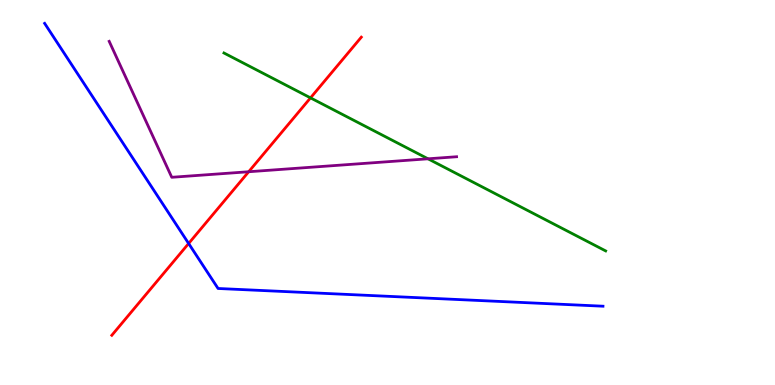[{'lines': ['blue', 'red'], 'intersections': [{'x': 2.43, 'y': 3.68}]}, {'lines': ['green', 'red'], 'intersections': [{'x': 4.01, 'y': 7.46}]}, {'lines': ['purple', 'red'], 'intersections': [{'x': 3.21, 'y': 5.54}]}, {'lines': ['blue', 'green'], 'intersections': []}, {'lines': ['blue', 'purple'], 'intersections': []}, {'lines': ['green', 'purple'], 'intersections': [{'x': 5.52, 'y': 5.88}]}]